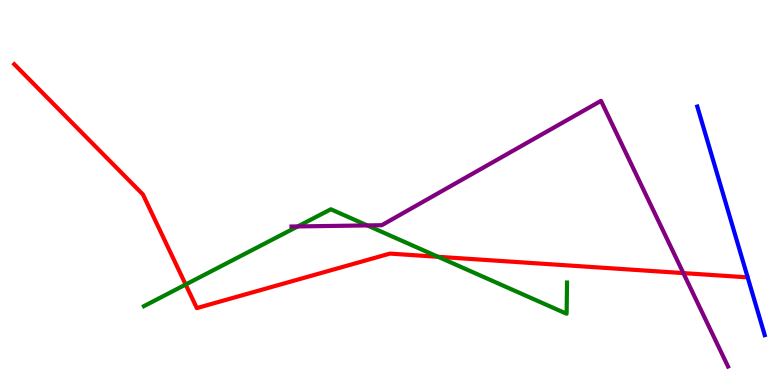[{'lines': ['blue', 'red'], 'intersections': []}, {'lines': ['green', 'red'], 'intersections': [{'x': 2.4, 'y': 2.61}, {'x': 5.65, 'y': 3.33}]}, {'lines': ['purple', 'red'], 'intersections': [{'x': 8.82, 'y': 2.91}]}, {'lines': ['blue', 'green'], 'intersections': []}, {'lines': ['blue', 'purple'], 'intersections': []}, {'lines': ['green', 'purple'], 'intersections': [{'x': 3.84, 'y': 4.12}, {'x': 4.74, 'y': 4.14}]}]